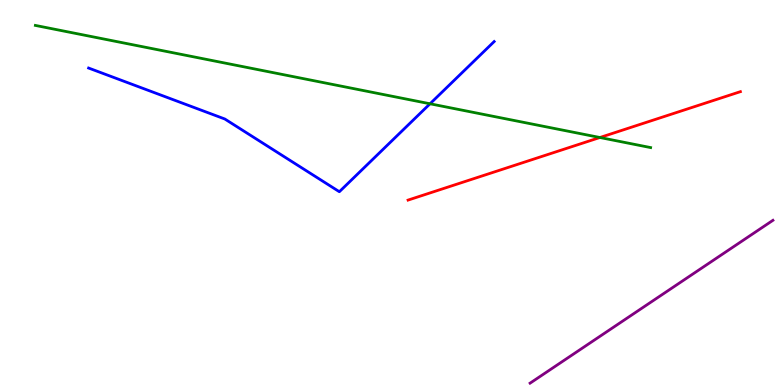[{'lines': ['blue', 'red'], 'intersections': []}, {'lines': ['green', 'red'], 'intersections': [{'x': 7.74, 'y': 6.43}]}, {'lines': ['purple', 'red'], 'intersections': []}, {'lines': ['blue', 'green'], 'intersections': [{'x': 5.55, 'y': 7.3}]}, {'lines': ['blue', 'purple'], 'intersections': []}, {'lines': ['green', 'purple'], 'intersections': []}]